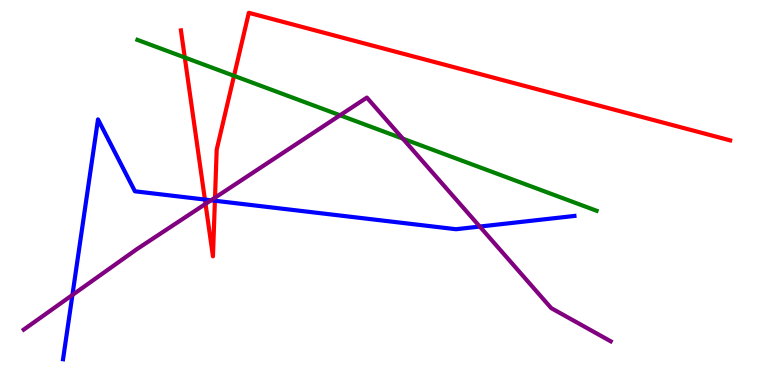[{'lines': ['blue', 'red'], 'intersections': [{'x': 2.64, 'y': 4.82}, {'x': 2.77, 'y': 4.79}]}, {'lines': ['green', 'red'], 'intersections': [{'x': 2.38, 'y': 8.51}, {'x': 3.02, 'y': 8.03}]}, {'lines': ['purple', 'red'], 'intersections': [{'x': 2.65, 'y': 4.7}, {'x': 2.77, 'y': 4.87}]}, {'lines': ['blue', 'green'], 'intersections': []}, {'lines': ['blue', 'purple'], 'intersections': [{'x': 0.934, 'y': 2.34}, {'x': 2.72, 'y': 4.8}, {'x': 6.19, 'y': 4.12}]}, {'lines': ['green', 'purple'], 'intersections': [{'x': 4.39, 'y': 7.01}, {'x': 5.2, 'y': 6.4}]}]